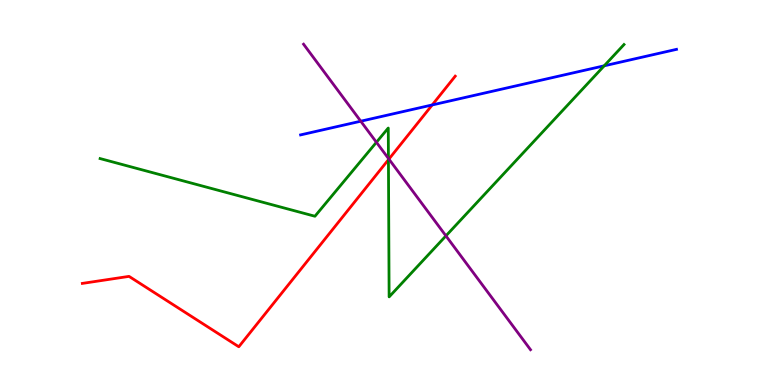[{'lines': ['blue', 'red'], 'intersections': [{'x': 5.58, 'y': 7.27}]}, {'lines': ['green', 'red'], 'intersections': [{'x': 5.01, 'y': 5.85}]}, {'lines': ['purple', 'red'], 'intersections': [{'x': 5.02, 'y': 5.87}]}, {'lines': ['blue', 'green'], 'intersections': [{'x': 7.8, 'y': 8.29}]}, {'lines': ['blue', 'purple'], 'intersections': [{'x': 4.66, 'y': 6.85}]}, {'lines': ['green', 'purple'], 'intersections': [{'x': 4.86, 'y': 6.3}, {'x': 5.01, 'y': 5.88}, {'x': 5.75, 'y': 3.87}]}]